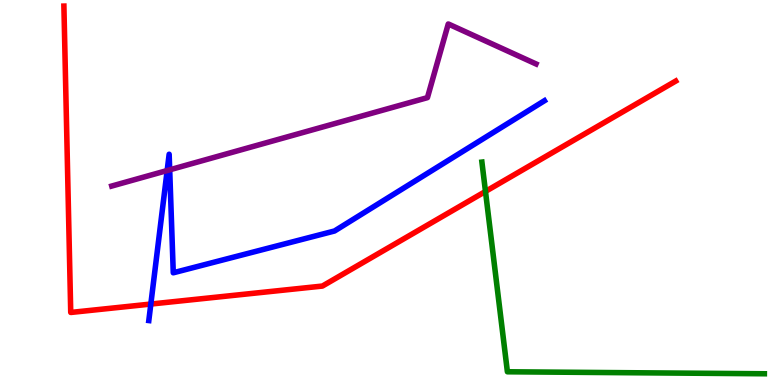[{'lines': ['blue', 'red'], 'intersections': [{'x': 1.95, 'y': 2.1}]}, {'lines': ['green', 'red'], 'intersections': [{'x': 6.26, 'y': 5.03}]}, {'lines': ['purple', 'red'], 'intersections': []}, {'lines': ['blue', 'green'], 'intersections': []}, {'lines': ['blue', 'purple'], 'intersections': [{'x': 2.16, 'y': 5.57}, {'x': 2.19, 'y': 5.59}]}, {'lines': ['green', 'purple'], 'intersections': []}]